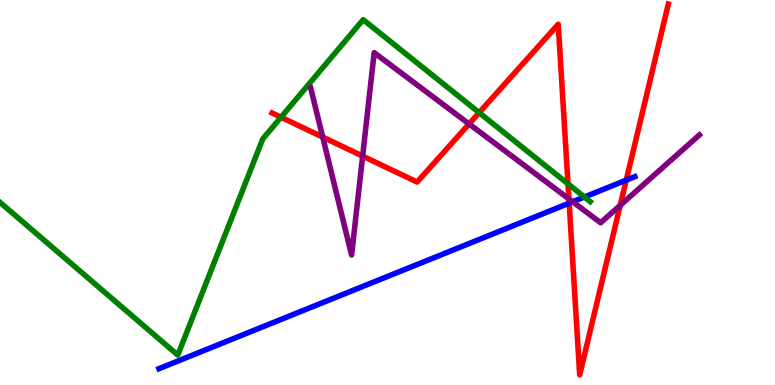[{'lines': ['blue', 'red'], 'intersections': [{'x': 7.34, 'y': 4.72}, {'x': 8.08, 'y': 5.32}]}, {'lines': ['green', 'red'], 'intersections': [{'x': 3.63, 'y': 6.96}, {'x': 6.18, 'y': 7.07}, {'x': 7.33, 'y': 5.22}]}, {'lines': ['purple', 'red'], 'intersections': [{'x': 4.16, 'y': 6.44}, {'x': 4.68, 'y': 5.95}, {'x': 6.05, 'y': 6.78}, {'x': 7.34, 'y': 4.83}, {'x': 8.0, 'y': 4.67}]}, {'lines': ['blue', 'green'], 'intersections': [{'x': 7.54, 'y': 4.88}]}, {'lines': ['blue', 'purple'], 'intersections': [{'x': 7.39, 'y': 4.76}]}, {'lines': ['green', 'purple'], 'intersections': []}]